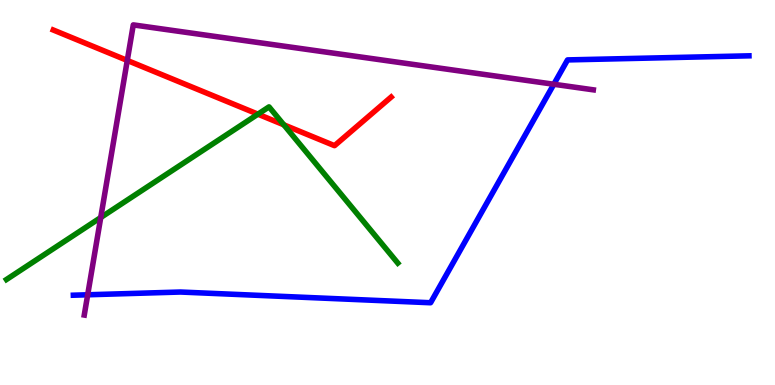[{'lines': ['blue', 'red'], 'intersections': []}, {'lines': ['green', 'red'], 'intersections': [{'x': 3.33, 'y': 7.03}, {'x': 3.66, 'y': 6.76}]}, {'lines': ['purple', 'red'], 'intersections': [{'x': 1.64, 'y': 8.43}]}, {'lines': ['blue', 'green'], 'intersections': []}, {'lines': ['blue', 'purple'], 'intersections': [{'x': 1.13, 'y': 2.34}, {'x': 7.15, 'y': 7.81}]}, {'lines': ['green', 'purple'], 'intersections': [{'x': 1.3, 'y': 4.35}]}]